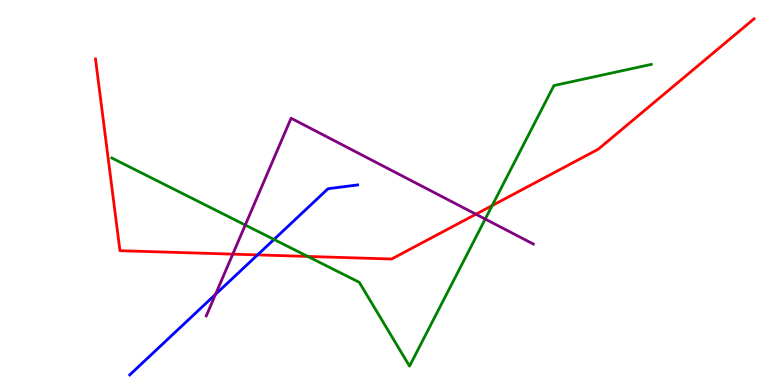[{'lines': ['blue', 'red'], 'intersections': [{'x': 3.32, 'y': 3.38}]}, {'lines': ['green', 'red'], 'intersections': [{'x': 3.97, 'y': 3.34}, {'x': 6.35, 'y': 4.66}]}, {'lines': ['purple', 'red'], 'intersections': [{'x': 3.0, 'y': 3.4}, {'x': 6.14, 'y': 4.44}]}, {'lines': ['blue', 'green'], 'intersections': [{'x': 3.54, 'y': 3.78}]}, {'lines': ['blue', 'purple'], 'intersections': [{'x': 2.78, 'y': 2.35}]}, {'lines': ['green', 'purple'], 'intersections': [{'x': 3.16, 'y': 4.15}, {'x': 6.26, 'y': 4.31}]}]